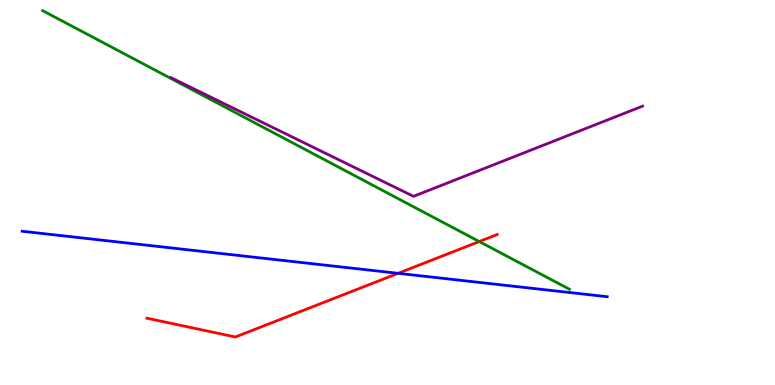[{'lines': ['blue', 'red'], 'intersections': [{'x': 5.14, 'y': 2.9}]}, {'lines': ['green', 'red'], 'intersections': [{'x': 6.18, 'y': 3.73}]}, {'lines': ['purple', 'red'], 'intersections': []}, {'lines': ['blue', 'green'], 'intersections': []}, {'lines': ['blue', 'purple'], 'intersections': []}, {'lines': ['green', 'purple'], 'intersections': []}]